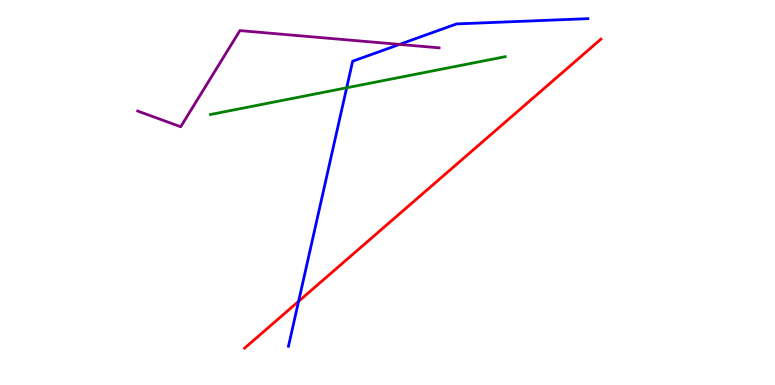[{'lines': ['blue', 'red'], 'intersections': [{'x': 3.85, 'y': 2.17}]}, {'lines': ['green', 'red'], 'intersections': []}, {'lines': ['purple', 'red'], 'intersections': []}, {'lines': ['blue', 'green'], 'intersections': [{'x': 4.47, 'y': 7.72}]}, {'lines': ['blue', 'purple'], 'intersections': [{'x': 5.15, 'y': 8.85}]}, {'lines': ['green', 'purple'], 'intersections': []}]